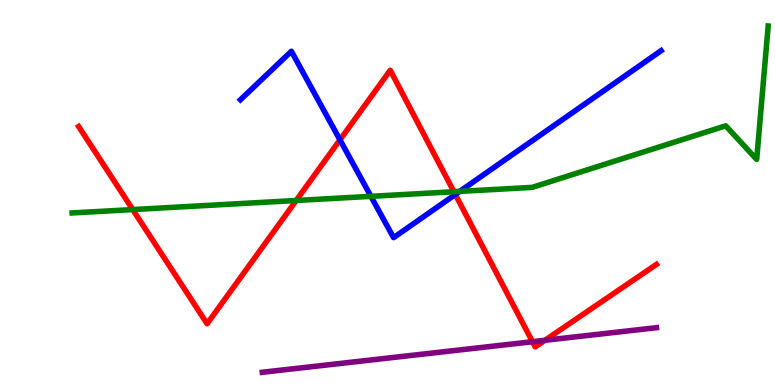[{'lines': ['blue', 'red'], 'intersections': [{'x': 4.39, 'y': 6.37}, {'x': 5.88, 'y': 4.95}]}, {'lines': ['green', 'red'], 'intersections': [{'x': 1.71, 'y': 4.56}, {'x': 3.82, 'y': 4.79}, {'x': 5.86, 'y': 5.02}]}, {'lines': ['purple', 'red'], 'intersections': [{'x': 6.87, 'y': 1.12}, {'x': 7.03, 'y': 1.16}]}, {'lines': ['blue', 'green'], 'intersections': [{'x': 4.79, 'y': 4.9}, {'x': 5.93, 'y': 5.03}]}, {'lines': ['blue', 'purple'], 'intersections': []}, {'lines': ['green', 'purple'], 'intersections': []}]